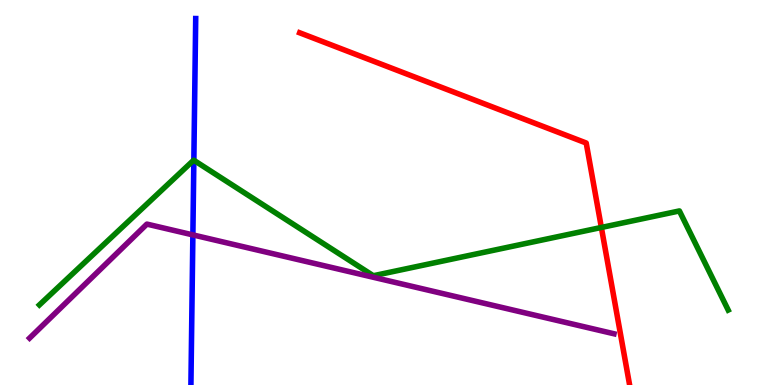[{'lines': ['blue', 'red'], 'intersections': []}, {'lines': ['green', 'red'], 'intersections': [{'x': 7.76, 'y': 4.09}]}, {'lines': ['purple', 'red'], 'intersections': []}, {'lines': ['blue', 'green'], 'intersections': [{'x': 2.5, 'y': 5.84}]}, {'lines': ['blue', 'purple'], 'intersections': [{'x': 2.49, 'y': 3.9}]}, {'lines': ['green', 'purple'], 'intersections': []}]